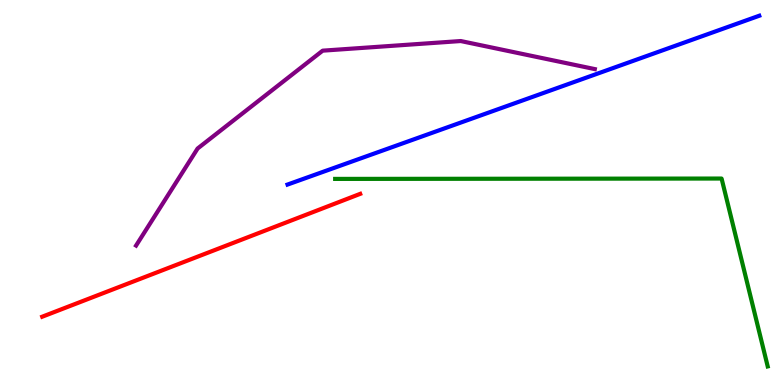[{'lines': ['blue', 'red'], 'intersections': []}, {'lines': ['green', 'red'], 'intersections': []}, {'lines': ['purple', 'red'], 'intersections': []}, {'lines': ['blue', 'green'], 'intersections': []}, {'lines': ['blue', 'purple'], 'intersections': []}, {'lines': ['green', 'purple'], 'intersections': []}]